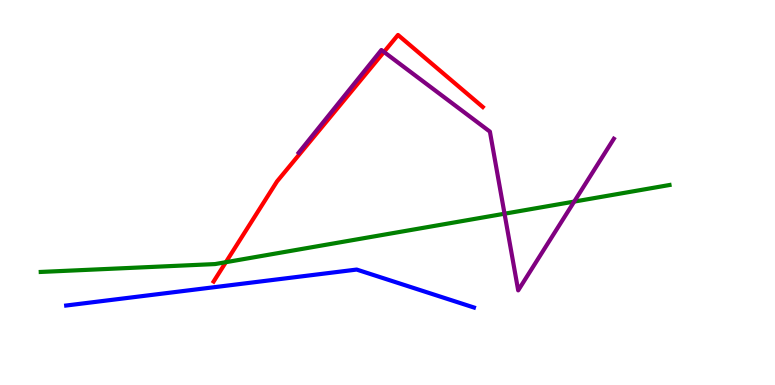[{'lines': ['blue', 'red'], 'intersections': []}, {'lines': ['green', 'red'], 'intersections': [{'x': 2.91, 'y': 3.19}]}, {'lines': ['purple', 'red'], 'intersections': [{'x': 4.95, 'y': 8.65}]}, {'lines': ['blue', 'green'], 'intersections': []}, {'lines': ['blue', 'purple'], 'intersections': []}, {'lines': ['green', 'purple'], 'intersections': [{'x': 6.51, 'y': 4.45}, {'x': 7.41, 'y': 4.76}]}]